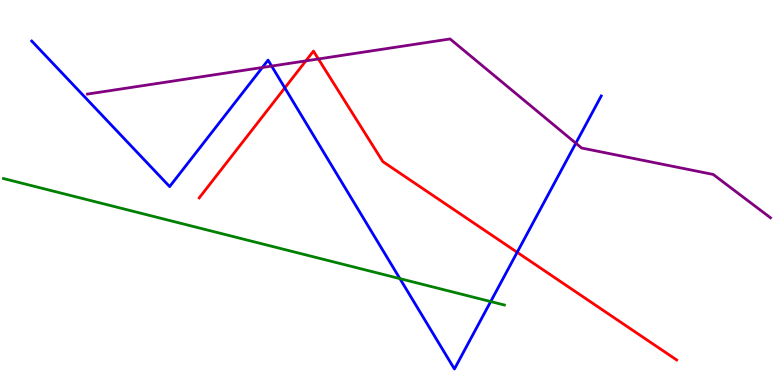[{'lines': ['blue', 'red'], 'intersections': [{'x': 3.68, 'y': 7.72}, {'x': 6.67, 'y': 3.45}]}, {'lines': ['green', 'red'], 'intersections': []}, {'lines': ['purple', 'red'], 'intersections': [{'x': 3.95, 'y': 8.42}, {'x': 4.11, 'y': 8.47}]}, {'lines': ['blue', 'green'], 'intersections': [{'x': 5.16, 'y': 2.76}, {'x': 6.33, 'y': 2.17}]}, {'lines': ['blue', 'purple'], 'intersections': [{'x': 3.38, 'y': 8.25}, {'x': 3.51, 'y': 8.28}, {'x': 7.43, 'y': 6.28}]}, {'lines': ['green', 'purple'], 'intersections': []}]